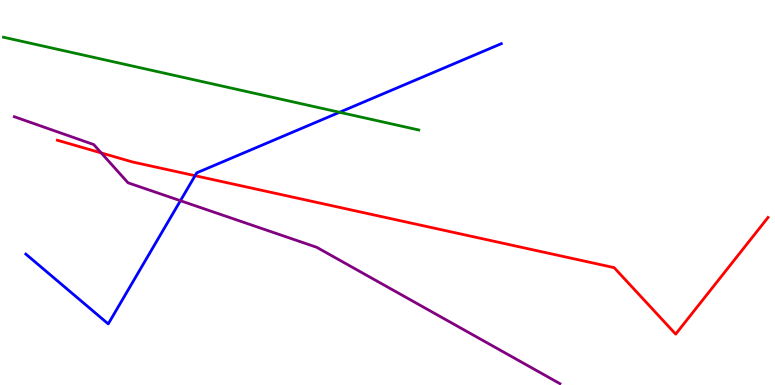[{'lines': ['blue', 'red'], 'intersections': [{'x': 2.52, 'y': 5.44}]}, {'lines': ['green', 'red'], 'intersections': []}, {'lines': ['purple', 'red'], 'intersections': [{'x': 1.31, 'y': 6.03}]}, {'lines': ['blue', 'green'], 'intersections': [{'x': 4.38, 'y': 7.08}]}, {'lines': ['blue', 'purple'], 'intersections': [{'x': 2.33, 'y': 4.79}]}, {'lines': ['green', 'purple'], 'intersections': []}]